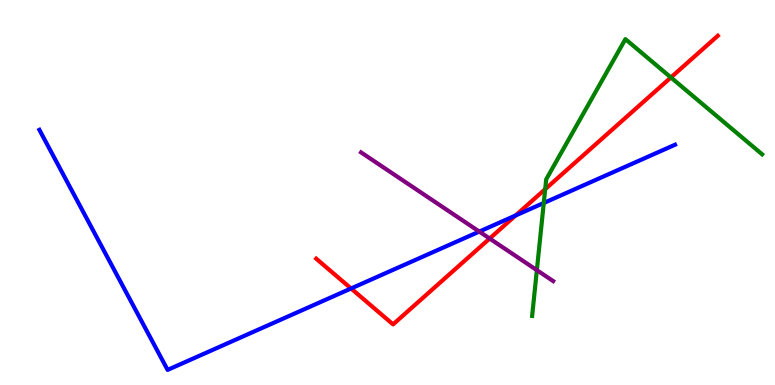[{'lines': ['blue', 'red'], 'intersections': [{'x': 4.53, 'y': 2.51}, {'x': 6.65, 'y': 4.4}]}, {'lines': ['green', 'red'], 'intersections': [{'x': 7.03, 'y': 5.09}, {'x': 8.66, 'y': 7.99}]}, {'lines': ['purple', 'red'], 'intersections': [{'x': 6.32, 'y': 3.8}]}, {'lines': ['blue', 'green'], 'intersections': [{'x': 7.02, 'y': 4.73}]}, {'lines': ['blue', 'purple'], 'intersections': [{'x': 6.18, 'y': 3.98}]}, {'lines': ['green', 'purple'], 'intersections': [{'x': 6.93, 'y': 2.98}]}]